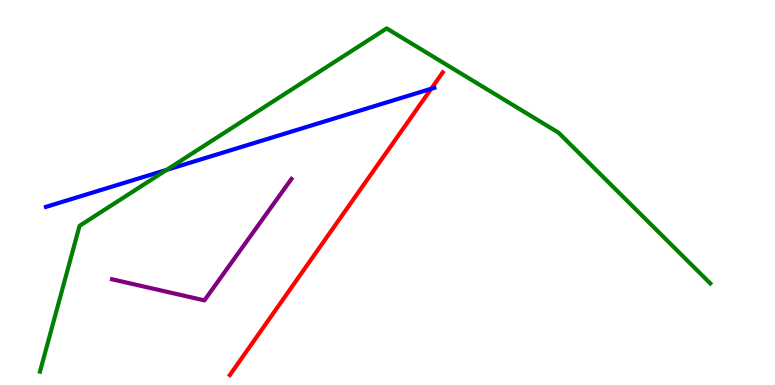[{'lines': ['blue', 'red'], 'intersections': [{'x': 5.56, 'y': 7.7}]}, {'lines': ['green', 'red'], 'intersections': []}, {'lines': ['purple', 'red'], 'intersections': []}, {'lines': ['blue', 'green'], 'intersections': [{'x': 2.15, 'y': 5.59}]}, {'lines': ['blue', 'purple'], 'intersections': []}, {'lines': ['green', 'purple'], 'intersections': []}]